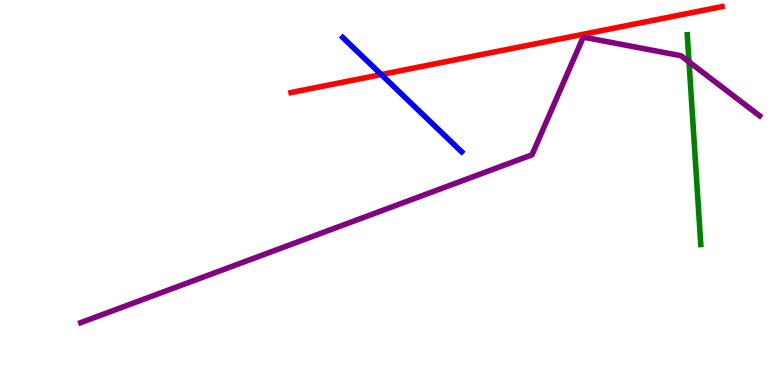[{'lines': ['blue', 'red'], 'intersections': [{'x': 4.92, 'y': 8.06}]}, {'lines': ['green', 'red'], 'intersections': []}, {'lines': ['purple', 'red'], 'intersections': []}, {'lines': ['blue', 'green'], 'intersections': []}, {'lines': ['blue', 'purple'], 'intersections': []}, {'lines': ['green', 'purple'], 'intersections': [{'x': 8.89, 'y': 8.39}]}]